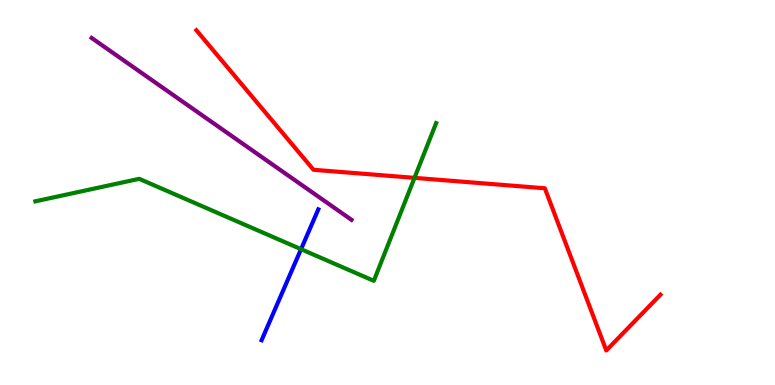[{'lines': ['blue', 'red'], 'intersections': []}, {'lines': ['green', 'red'], 'intersections': [{'x': 5.35, 'y': 5.38}]}, {'lines': ['purple', 'red'], 'intersections': []}, {'lines': ['blue', 'green'], 'intersections': [{'x': 3.88, 'y': 3.53}]}, {'lines': ['blue', 'purple'], 'intersections': []}, {'lines': ['green', 'purple'], 'intersections': []}]